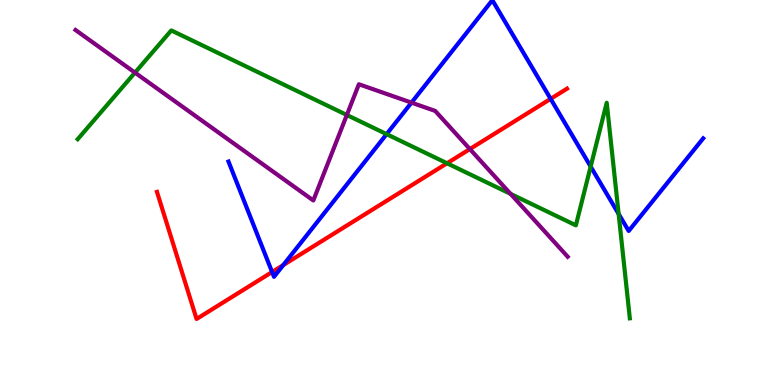[{'lines': ['blue', 'red'], 'intersections': [{'x': 3.51, 'y': 2.93}, {'x': 3.65, 'y': 3.11}, {'x': 7.11, 'y': 7.43}]}, {'lines': ['green', 'red'], 'intersections': [{'x': 5.77, 'y': 5.76}]}, {'lines': ['purple', 'red'], 'intersections': [{'x': 6.06, 'y': 6.13}]}, {'lines': ['blue', 'green'], 'intersections': [{'x': 4.99, 'y': 6.52}, {'x': 7.62, 'y': 5.67}, {'x': 7.98, 'y': 4.44}]}, {'lines': ['blue', 'purple'], 'intersections': [{'x': 5.31, 'y': 7.33}]}, {'lines': ['green', 'purple'], 'intersections': [{'x': 1.74, 'y': 8.11}, {'x': 4.48, 'y': 7.01}, {'x': 6.59, 'y': 4.96}]}]